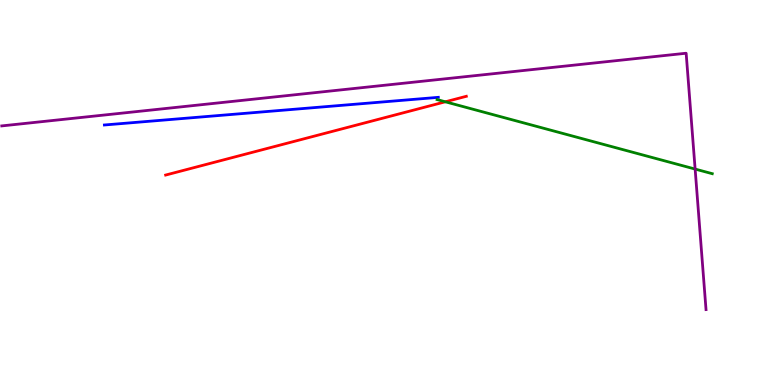[{'lines': ['blue', 'red'], 'intersections': []}, {'lines': ['green', 'red'], 'intersections': [{'x': 5.75, 'y': 7.36}]}, {'lines': ['purple', 'red'], 'intersections': []}, {'lines': ['blue', 'green'], 'intersections': []}, {'lines': ['blue', 'purple'], 'intersections': []}, {'lines': ['green', 'purple'], 'intersections': [{'x': 8.97, 'y': 5.61}]}]